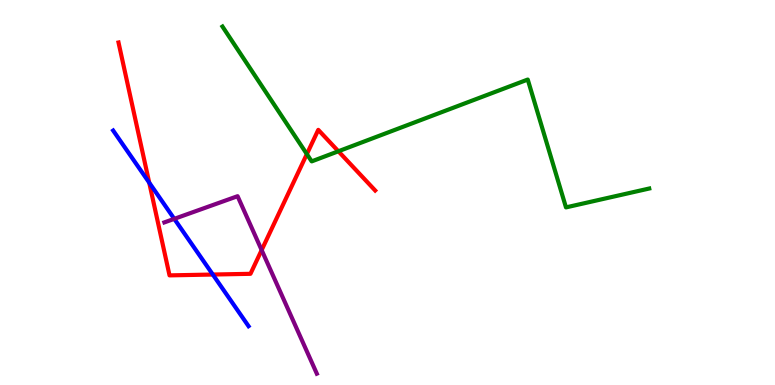[{'lines': ['blue', 'red'], 'intersections': [{'x': 1.93, 'y': 5.26}, {'x': 2.75, 'y': 2.87}]}, {'lines': ['green', 'red'], 'intersections': [{'x': 3.96, 'y': 6.0}, {'x': 4.37, 'y': 6.07}]}, {'lines': ['purple', 'red'], 'intersections': [{'x': 3.38, 'y': 3.5}]}, {'lines': ['blue', 'green'], 'intersections': []}, {'lines': ['blue', 'purple'], 'intersections': [{'x': 2.25, 'y': 4.32}]}, {'lines': ['green', 'purple'], 'intersections': []}]